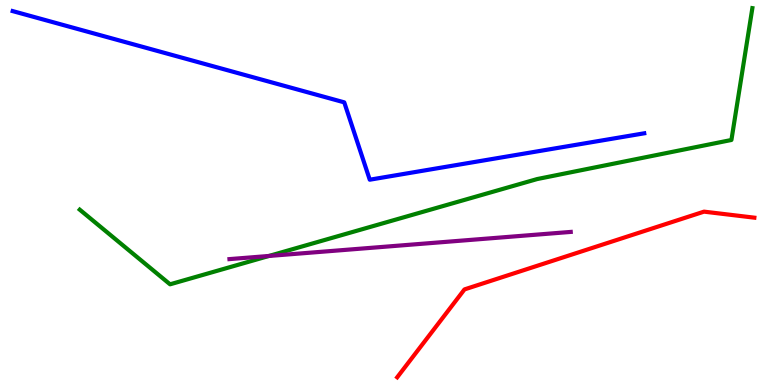[{'lines': ['blue', 'red'], 'intersections': []}, {'lines': ['green', 'red'], 'intersections': []}, {'lines': ['purple', 'red'], 'intersections': []}, {'lines': ['blue', 'green'], 'intersections': []}, {'lines': ['blue', 'purple'], 'intersections': []}, {'lines': ['green', 'purple'], 'intersections': [{'x': 3.47, 'y': 3.35}]}]